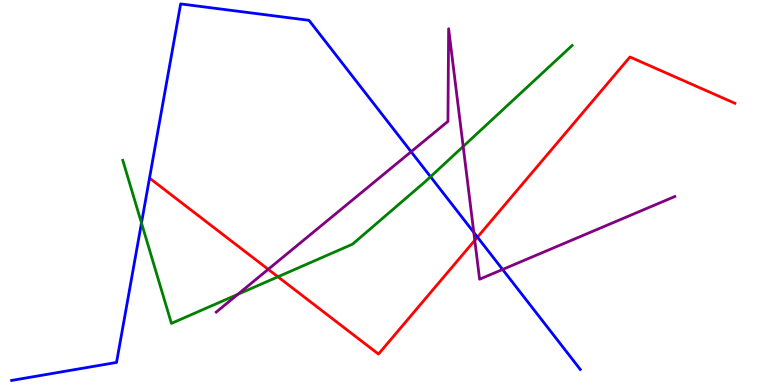[{'lines': ['blue', 'red'], 'intersections': [{'x': 6.16, 'y': 3.84}]}, {'lines': ['green', 'red'], 'intersections': [{'x': 3.59, 'y': 2.81}]}, {'lines': ['purple', 'red'], 'intersections': [{'x': 3.46, 'y': 3.0}, {'x': 6.13, 'y': 3.76}]}, {'lines': ['blue', 'green'], 'intersections': [{'x': 1.83, 'y': 4.21}, {'x': 5.56, 'y': 5.41}]}, {'lines': ['blue', 'purple'], 'intersections': [{'x': 5.3, 'y': 6.06}, {'x': 6.11, 'y': 3.96}, {'x': 6.49, 'y': 3.0}]}, {'lines': ['green', 'purple'], 'intersections': [{'x': 3.07, 'y': 2.35}, {'x': 5.98, 'y': 6.2}]}]